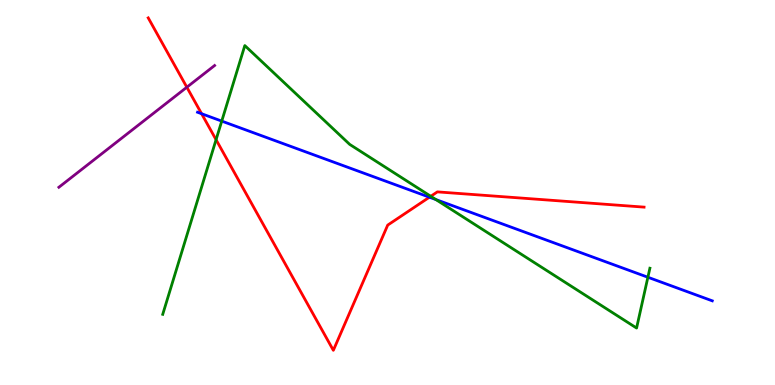[{'lines': ['blue', 'red'], 'intersections': [{'x': 2.6, 'y': 7.05}, {'x': 5.54, 'y': 4.88}]}, {'lines': ['green', 'red'], 'intersections': [{'x': 2.79, 'y': 6.37}, {'x': 5.56, 'y': 4.9}]}, {'lines': ['purple', 'red'], 'intersections': [{'x': 2.41, 'y': 7.73}]}, {'lines': ['blue', 'green'], 'intersections': [{'x': 2.86, 'y': 6.85}, {'x': 5.62, 'y': 4.82}, {'x': 8.36, 'y': 2.8}]}, {'lines': ['blue', 'purple'], 'intersections': []}, {'lines': ['green', 'purple'], 'intersections': []}]